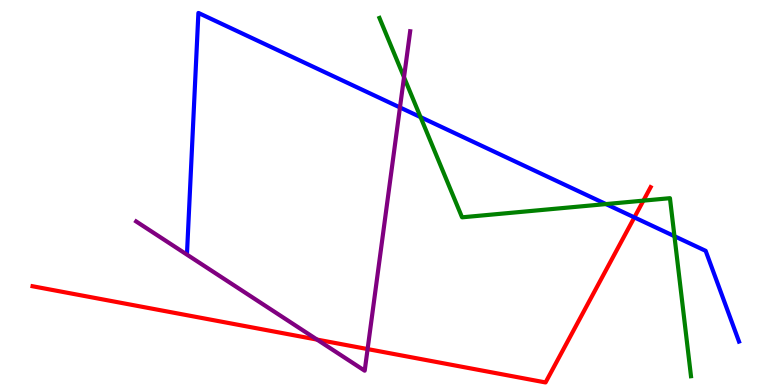[{'lines': ['blue', 'red'], 'intersections': [{'x': 8.19, 'y': 4.35}]}, {'lines': ['green', 'red'], 'intersections': [{'x': 8.3, 'y': 4.79}]}, {'lines': ['purple', 'red'], 'intersections': [{'x': 4.09, 'y': 1.18}, {'x': 4.74, 'y': 0.933}]}, {'lines': ['blue', 'green'], 'intersections': [{'x': 5.43, 'y': 6.96}, {'x': 7.82, 'y': 4.7}, {'x': 8.7, 'y': 3.87}]}, {'lines': ['blue', 'purple'], 'intersections': [{'x': 5.16, 'y': 7.21}]}, {'lines': ['green', 'purple'], 'intersections': [{'x': 5.21, 'y': 7.99}]}]